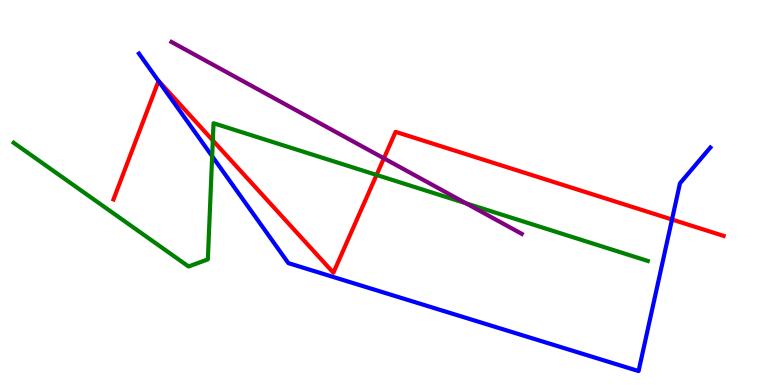[{'lines': ['blue', 'red'], 'intersections': [{'x': 2.05, 'y': 7.9}, {'x': 8.67, 'y': 4.3}]}, {'lines': ['green', 'red'], 'intersections': [{'x': 2.75, 'y': 6.35}, {'x': 4.86, 'y': 5.46}]}, {'lines': ['purple', 'red'], 'intersections': [{'x': 4.95, 'y': 5.89}]}, {'lines': ['blue', 'green'], 'intersections': [{'x': 2.74, 'y': 5.94}]}, {'lines': ['blue', 'purple'], 'intersections': []}, {'lines': ['green', 'purple'], 'intersections': [{'x': 6.01, 'y': 4.72}]}]